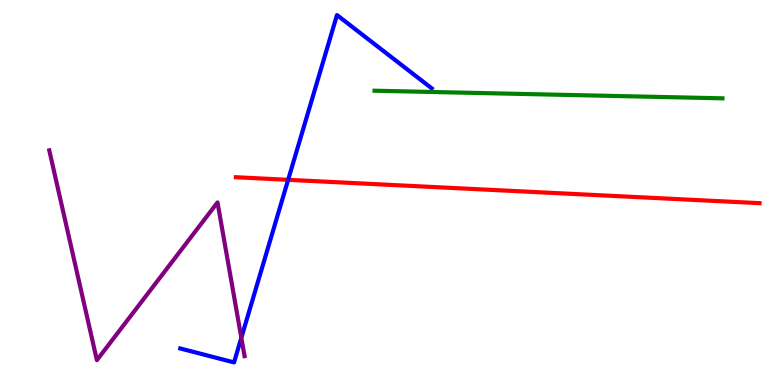[{'lines': ['blue', 'red'], 'intersections': [{'x': 3.72, 'y': 5.33}]}, {'lines': ['green', 'red'], 'intersections': []}, {'lines': ['purple', 'red'], 'intersections': []}, {'lines': ['blue', 'green'], 'intersections': []}, {'lines': ['blue', 'purple'], 'intersections': [{'x': 3.11, 'y': 1.23}]}, {'lines': ['green', 'purple'], 'intersections': []}]